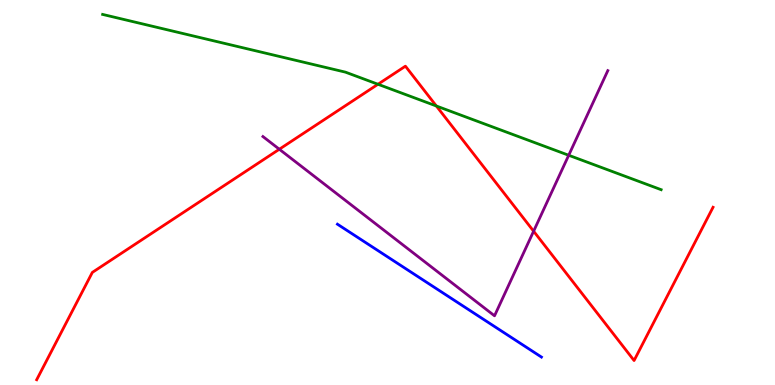[{'lines': ['blue', 'red'], 'intersections': []}, {'lines': ['green', 'red'], 'intersections': [{'x': 4.88, 'y': 7.81}, {'x': 5.63, 'y': 7.25}]}, {'lines': ['purple', 'red'], 'intersections': [{'x': 3.6, 'y': 6.12}, {'x': 6.89, 'y': 3.99}]}, {'lines': ['blue', 'green'], 'intersections': []}, {'lines': ['blue', 'purple'], 'intersections': []}, {'lines': ['green', 'purple'], 'intersections': [{'x': 7.34, 'y': 5.97}]}]